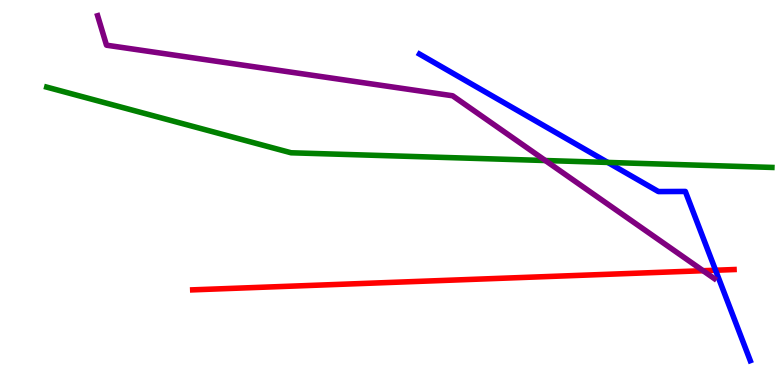[{'lines': ['blue', 'red'], 'intersections': [{'x': 9.23, 'y': 2.98}]}, {'lines': ['green', 'red'], 'intersections': []}, {'lines': ['purple', 'red'], 'intersections': [{'x': 9.07, 'y': 2.97}]}, {'lines': ['blue', 'green'], 'intersections': [{'x': 7.84, 'y': 5.78}]}, {'lines': ['blue', 'purple'], 'intersections': []}, {'lines': ['green', 'purple'], 'intersections': [{'x': 7.04, 'y': 5.83}]}]